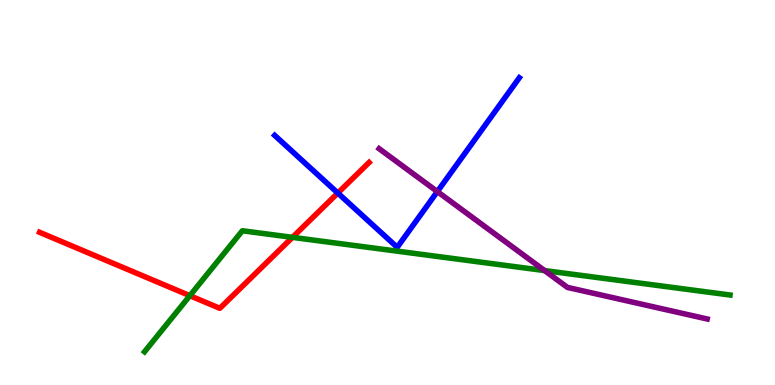[{'lines': ['blue', 'red'], 'intersections': [{'x': 4.36, 'y': 4.99}]}, {'lines': ['green', 'red'], 'intersections': [{'x': 2.45, 'y': 2.32}, {'x': 3.77, 'y': 3.83}]}, {'lines': ['purple', 'red'], 'intersections': []}, {'lines': ['blue', 'green'], 'intersections': []}, {'lines': ['blue', 'purple'], 'intersections': [{'x': 5.64, 'y': 5.02}]}, {'lines': ['green', 'purple'], 'intersections': [{'x': 7.03, 'y': 2.97}]}]